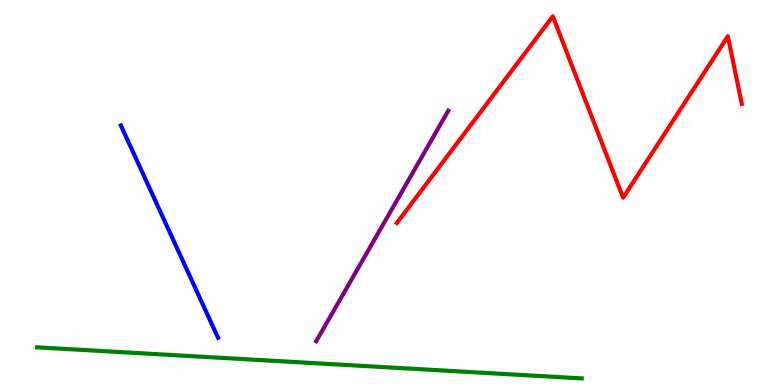[{'lines': ['blue', 'red'], 'intersections': []}, {'lines': ['green', 'red'], 'intersections': []}, {'lines': ['purple', 'red'], 'intersections': []}, {'lines': ['blue', 'green'], 'intersections': []}, {'lines': ['blue', 'purple'], 'intersections': []}, {'lines': ['green', 'purple'], 'intersections': []}]